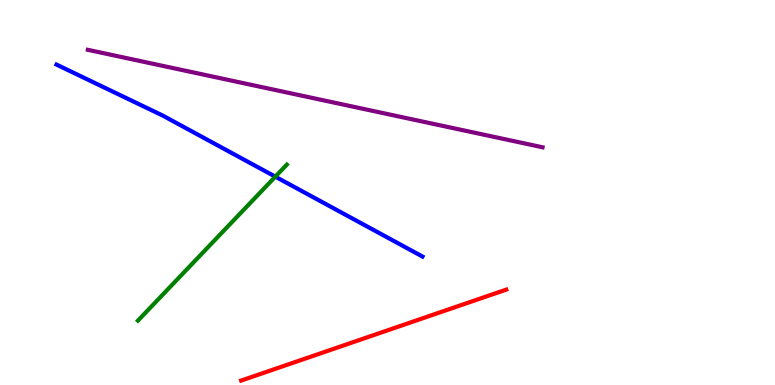[{'lines': ['blue', 'red'], 'intersections': []}, {'lines': ['green', 'red'], 'intersections': []}, {'lines': ['purple', 'red'], 'intersections': []}, {'lines': ['blue', 'green'], 'intersections': [{'x': 3.55, 'y': 5.41}]}, {'lines': ['blue', 'purple'], 'intersections': []}, {'lines': ['green', 'purple'], 'intersections': []}]